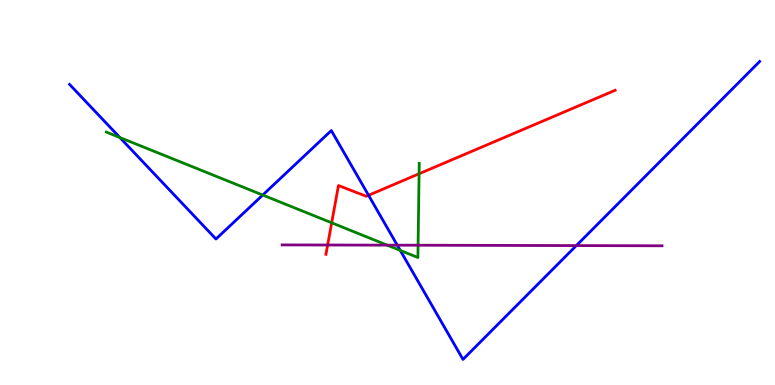[{'lines': ['blue', 'red'], 'intersections': [{'x': 4.76, 'y': 4.93}]}, {'lines': ['green', 'red'], 'intersections': [{'x': 4.28, 'y': 4.21}, {'x': 5.41, 'y': 5.49}]}, {'lines': ['purple', 'red'], 'intersections': [{'x': 4.23, 'y': 3.64}]}, {'lines': ['blue', 'green'], 'intersections': [{'x': 1.55, 'y': 6.43}, {'x': 3.39, 'y': 4.93}, {'x': 5.16, 'y': 3.5}]}, {'lines': ['blue', 'purple'], 'intersections': [{'x': 5.13, 'y': 3.63}, {'x': 7.44, 'y': 3.62}]}, {'lines': ['green', 'purple'], 'intersections': [{'x': 5.0, 'y': 3.63}, {'x': 5.39, 'y': 3.63}]}]